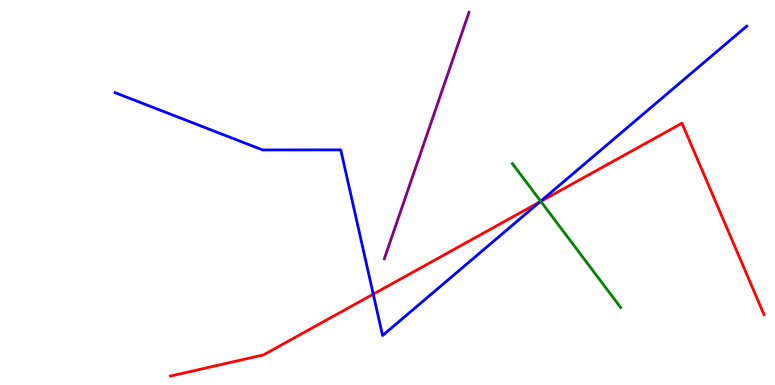[{'lines': ['blue', 'red'], 'intersections': [{'x': 4.82, 'y': 2.36}, {'x': 6.97, 'y': 4.76}]}, {'lines': ['green', 'red'], 'intersections': [{'x': 6.98, 'y': 4.77}]}, {'lines': ['purple', 'red'], 'intersections': []}, {'lines': ['blue', 'green'], 'intersections': [{'x': 6.98, 'y': 4.77}]}, {'lines': ['blue', 'purple'], 'intersections': []}, {'lines': ['green', 'purple'], 'intersections': []}]